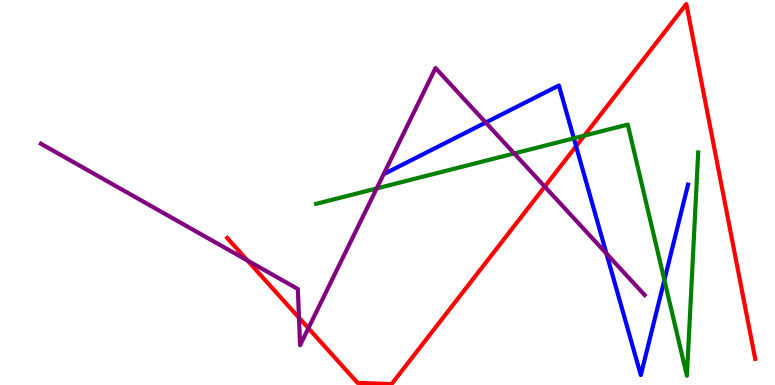[{'lines': ['blue', 'red'], 'intersections': [{'x': 7.43, 'y': 6.2}]}, {'lines': ['green', 'red'], 'intersections': [{'x': 7.54, 'y': 6.48}]}, {'lines': ['purple', 'red'], 'intersections': [{'x': 3.19, 'y': 3.23}, {'x': 3.86, 'y': 1.75}, {'x': 3.98, 'y': 1.48}, {'x': 7.03, 'y': 5.15}]}, {'lines': ['blue', 'green'], 'intersections': [{'x': 7.4, 'y': 6.41}, {'x': 8.57, 'y': 2.73}]}, {'lines': ['blue', 'purple'], 'intersections': [{'x': 6.27, 'y': 6.82}, {'x': 7.83, 'y': 3.41}]}, {'lines': ['green', 'purple'], 'intersections': [{'x': 4.86, 'y': 5.11}, {'x': 6.64, 'y': 6.01}]}]